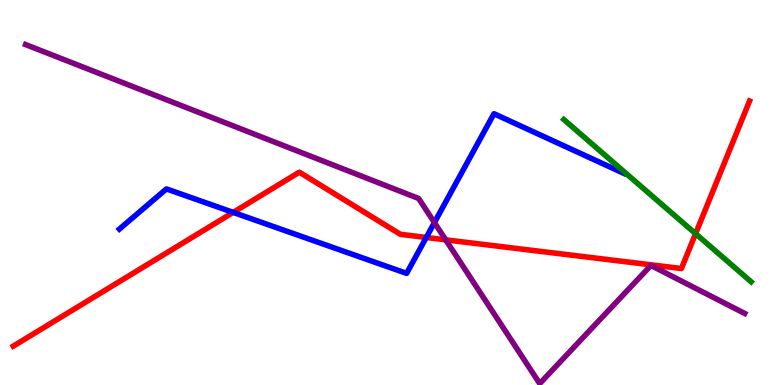[{'lines': ['blue', 'red'], 'intersections': [{'x': 3.01, 'y': 4.48}, {'x': 5.5, 'y': 3.83}]}, {'lines': ['green', 'red'], 'intersections': [{'x': 8.98, 'y': 3.93}]}, {'lines': ['purple', 'red'], 'intersections': [{'x': 5.75, 'y': 3.77}]}, {'lines': ['blue', 'green'], 'intersections': []}, {'lines': ['blue', 'purple'], 'intersections': [{'x': 5.61, 'y': 4.22}]}, {'lines': ['green', 'purple'], 'intersections': []}]